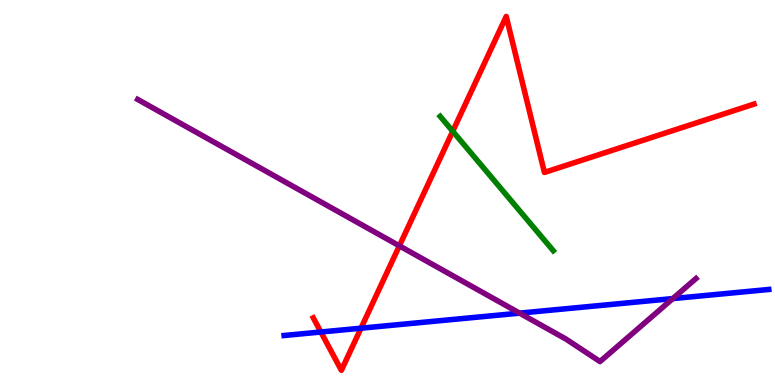[{'lines': ['blue', 'red'], 'intersections': [{'x': 4.14, 'y': 1.38}, {'x': 4.66, 'y': 1.48}]}, {'lines': ['green', 'red'], 'intersections': [{'x': 5.84, 'y': 6.59}]}, {'lines': ['purple', 'red'], 'intersections': [{'x': 5.15, 'y': 3.61}]}, {'lines': ['blue', 'green'], 'intersections': []}, {'lines': ['blue', 'purple'], 'intersections': [{'x': 6.7, 'y': 1.87}, {'x': 8.68, 'y': 2.24}]}, {'lines': ['green', 'purple'], 'intersections': []}]